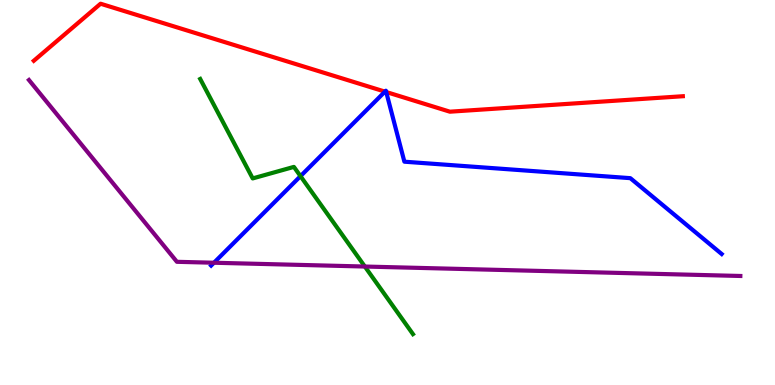[{'lines': ['blue', 'red'], 'intersections': [{'x': 4.97, 'y': 7.62}, {'x': 4.98, 'y': 7.61}]}, {'lines': ['green', 'red'], 'intersections': []}, {'lines': ['purple', 'red'], 'intersections': []}, {'lines': ['blue', 'green'], 'intersections': [{'x': 3.88, 'y': 5.42}]}, {'lines': ['blue', 'purple'], 'intersections': [{'x': 2.76, 'y': 3.18}]}, {'lines': ['green', 'purple'], 'intersections': [{'x': 4.71, 'y': 3.08}]}]